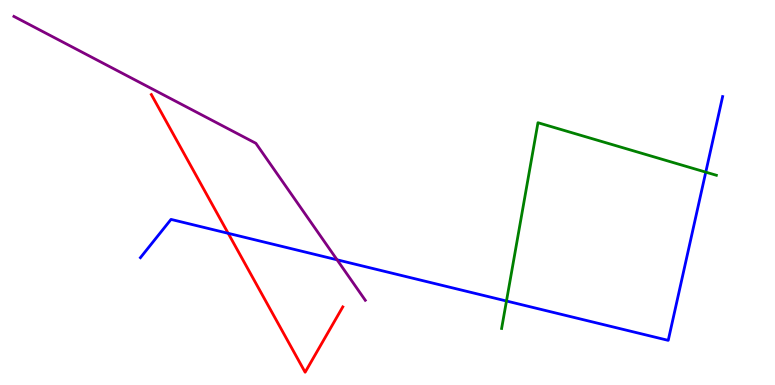[{'lines': ['blue', 'red'], 'intersections': [{'x': 2.94, 'y': 3.94}]}, {'lines': ['green', 'red'], 'intersections': []}, {'lines': ['purple', 'red'], 'intersections': []}, {'lines': ['blue', 'green'], 'intersections': [{'x': 6.54, 'y': 2.18}, {'x': 9.11, 'y': 5.53}]}, {'lines': ['blue', 'purple'], 'intersections': [{'x': 4.35, 'y': 3.25}]}, {'lines': ['green', 'purple'], 'intersections': []}]